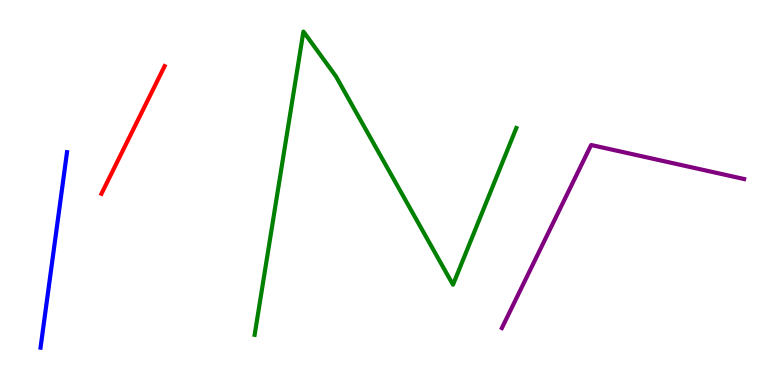[{'lines': ['blue', 'red'], 'intersections': []}, {'lines': ['green', 'red'], 'intersections': []}, {'lines': ['purple', 'red'], 'intersections': []}, {'lines': ['blue', 'green'], 'intersections': []}, {'lines': ['blue', 'purple'], 'intersections': []}, {'lines': ['green', 'purple'], 'intersections': []}]